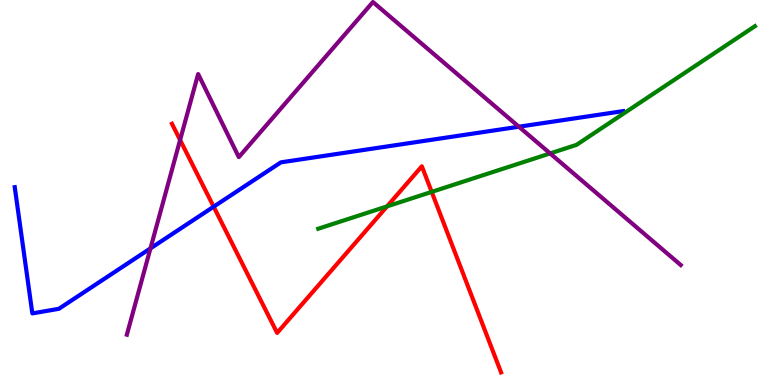[{'lines': ['blue', 'red'], 'intersections': [{'x': 2.76, 'y': 4.63}]}, {'lines': ['green', 'red'], 'intersections': [{'x': 4.99, 'y': 4.64}, {'x': 5.57, 'y': 5.02}]}, {'lines': ['purple', 'red'], 'intersections': [{'x': 2.32, 'y': 6.36}]}, {'lines': ['blue', 'green'], 'intersections': []}, {'lines': ['blue', 'purple'], 'intersections': [{'x': 1.94, 'y': 3.55}, {'x': 6.7, 'y': 6.71}]}, {'lines': ['green', 'purple'], 'intersections': [{'x': 7.1, 'y': 6.01}]}]